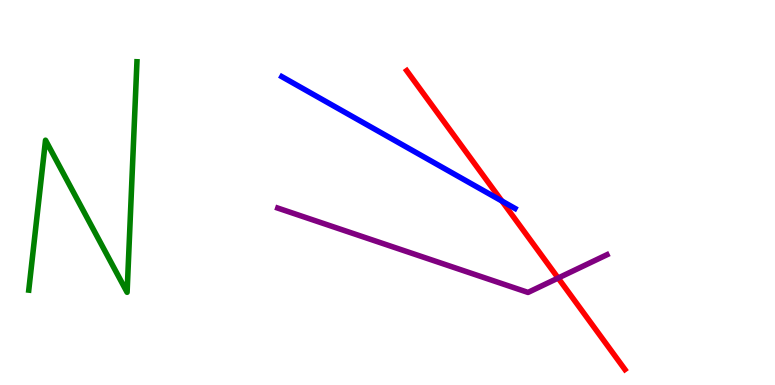[{'lines': ['blue', 'red'], 'intersections': [{'x': 6.48, 'y': 4.78}]}, {'lines': ['green', 'red'], 'intersections': []}, {'lines': ['purple', 'red'], 'intersections': [{'x': 7.2, 'y': 2.78}]}, {'lines': ['blue', 'green'], 'intersections': []}, {'lines': ['blue', 'purple'], 'intersections': []}, {'lines': ['green', 'purple'], 'intersections': []}]